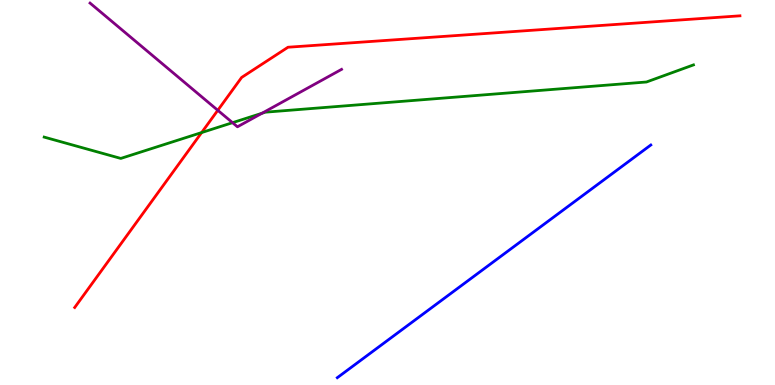[{'lines': ['blue', 'red'], 'intersections': []}, {'lines': ['green', 'red'], 'intersections': [{'x': 2.6, 'y': 6.56}]}, {'lines': ['purple', 'red'], 'intersections': [{'x': 2.81, 'y': 7.14}]}, {'lines': ['blue', 'green'], 'intersections': []}, {'lines': ['blue', 'purple'], 'intersections': []}, {'lines': ['green', 'purple'], 'intersections': [{'x': 3.0, 'y': 6.81}, {'x': 3.38, 'y': 7.06}]}]